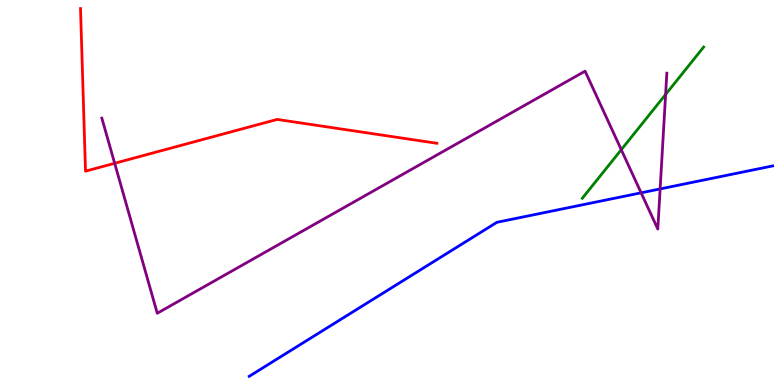[{'lines': ['blue', 'red'], 'intersections': []}, {'lines': ['green', 'red'], 'intersections': []}, {'lines': ['purple', 'red'], 'intersections': [{'x': 1.48, 'y': 5.76}]}, {'lines': ['blue', 'green'], 'intersections': []}, {'lines': ['blue', 'purple'], 'intersections': [{'x': 8.27, 'y': 4.99}, {'x': 8.52, 'y': 5.09}]}, {'lines': ['green', 'purple'], 'intersections': [{'x': 8.02, 'y': 6.11}, {'x': 8.59, 'y': 7.55}]}]